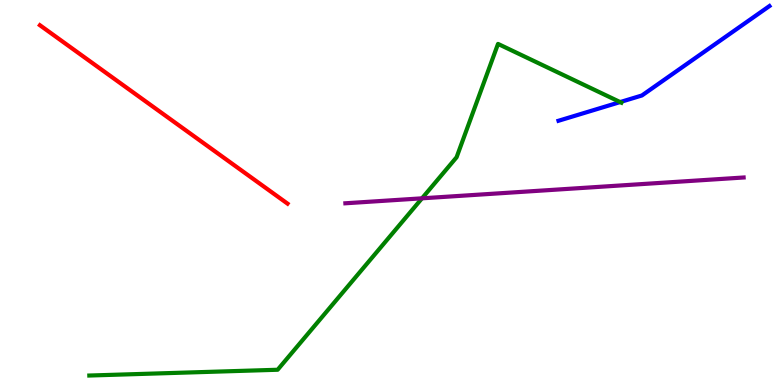[{'lines': ['blue', 'red'], 'intersections': []}, {'lines': ['green', 'red'], 'intersections': []}, {'lines': ['purple', 'red'], 'intersections': []}, {'lines': ['blue', 'green'], 'intersections': [{'x': 8.0, 'y': 7.35}]}, {'lines': ['blue', 'purple'], 'intersections': []}, {'lines': ['green', 'purple'], 'intersections': [{'x': 5.45, 'y': 4.85}]}]